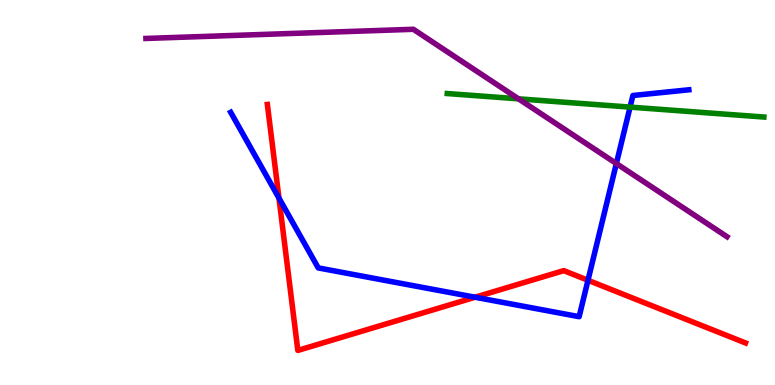[{'lines': ['blue', 'red'], 'intersections': [{'x': 3.6, 'y': 4.85}, {'x': 6.13, 'y': 2.28}, {'x': 7.59, 'y': 2.72}]}, {'lines': ['green', 'red'], 'intersections': []}, {'lines': ['purple', 'red'], 'intersections': []}, {'lines': ['blue', 'green'], 'intersections': [{'x': 8.13, 'y': 7.22}]}, {'lines': ['blue', 'purple'], 'intersections': [{'x': 7.95, 'y': 5.75}]}, {'lines': ['green', 'purple'], 'intersections': [{'x': 6.69, 'y': 7.43}]}]